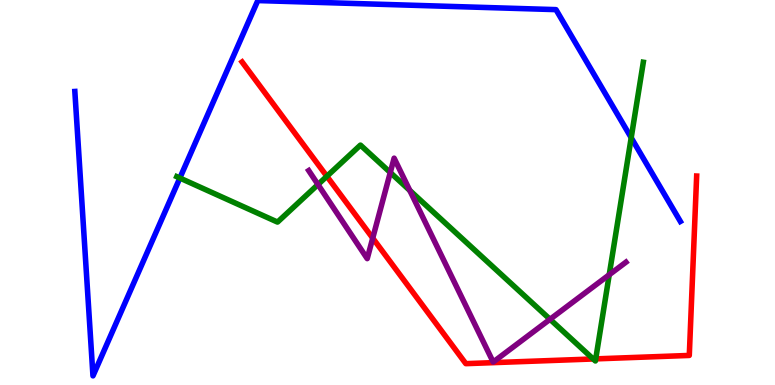[{'lines': ['blue', 'red'], 'intersections': []}, {'lines': ['green', 'red'], 'intersections': [{'x': 4.22, 'y': 5.42}, {'x': 7.65, 'y': 0.676}, {'x': 7.69, 'y': 0.679}]}, {'lines': ['purple', 'red'], 'intersections': [{'x': 4.81, 'y': 3.82}]}, {'lines': ['blue', 'green'], 'intersections': [{'x': 2.32, 'y': 5.38}, {'x': 8.14, 'y': 6.42}]}, {'lines': ['blue', 'purple'], 'intersections': []}, {'lines': ['green', 'purple'], 'intersections': [{'x': 4.1, 'y': 5.21}, {'x': 5.04, 'y': 5.52}, {'x': 5.29, 'y': 5.05}, {'x': 7.1, 'y': 1.71}, {'x': 7.86, 'y': 2.86}]}]